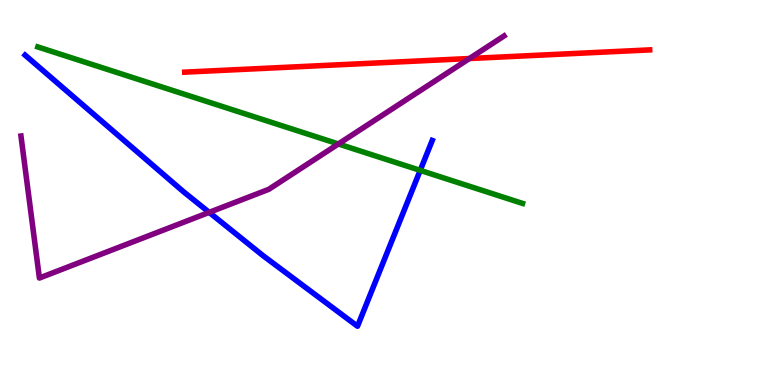[{'lines': ['blue', 'red'], 'intersections': []}, {'lines': ['green', 'red'], 'intersections': []}, {'lines': ['purple', 'red'], 'intersections': [{'x': 6.06, 'y': 8.48}]}, {'lines': ['blue', 'green'], 'intersections': [{'x': 5.42, 'y': 5.57}]}, {'lines': ['blue', 'purple'], 'intersections': [{'x': 2.7, 'y': 4.48}]}, {'lines': ['green', 'purple'], 'intersections': [{'x': 4.37, 'y': 6.26}]}]